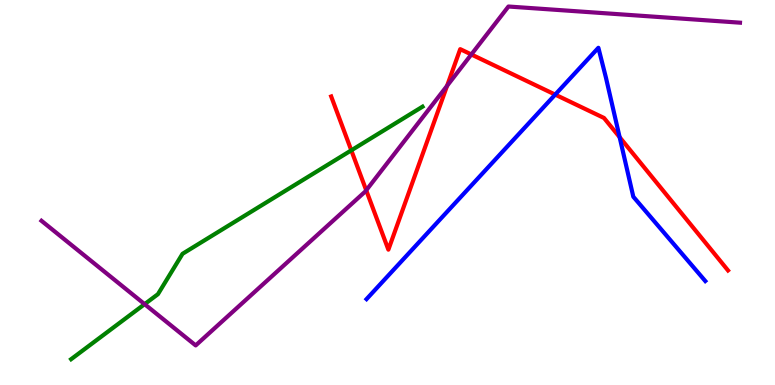[{'lines': ['blue', 'red'], 'intersections': [{'x': 7.16, 'y': 7.54}, {'x': 8.0, 'y': 6.44}]}, {'lines': ['green', 'red'], 'intersections': [{'x': 4.53, 'y': 6.1}]}, {'lines': ['purple', 'red'], 'intersections': [{'x': 4.73, 'y': 5.06}, {'x': 5.77, 'y': 7.77}, {'x': 6.08, 'y': 8.59}]}, {'lines': ['blue', 'green'], 'intersections': []}, {'lines': ['blue', 'purple'], 'intersections': []}, {'lines': ['green', 'purple'], 'intersections': [{'x': 1.87, 'y': 2.1}]}]